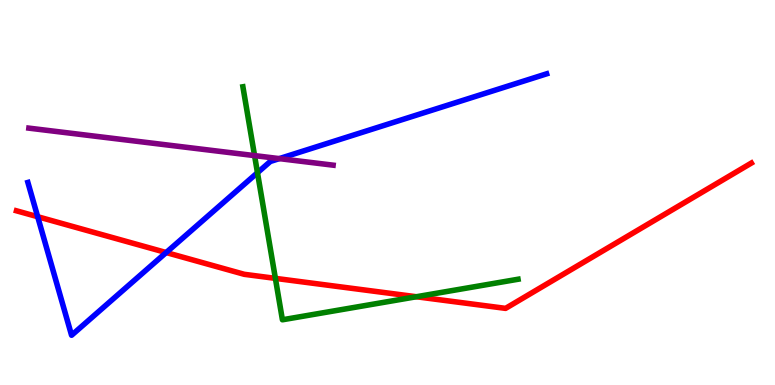[{'lines': ['blue', 'red'], 'intersections': [{'x': 0.486, 'y': 4.37}, {'x': 2.14, 'y': 3.44}]}, {'lines': ['green', 'red'], 'intersections': [{'x': 3.55, 'y': 2.77}, {'x': 5.37, 'y': 2.29}]}, {'lines': ['purple', 'red'], 'intersections': []}, {'lines': ['blue', 'green'], 'intersections': [{'x': 3.32, 'y': 5.51}]}, {'lines': ['blue', 'purple'], 'intersections': [{'x': 3.6, 'y': 5.88}]}, {'lines': ['green', 'purple'], 'intersections': [{'x': 3.28, 'y': 5.96}]}]